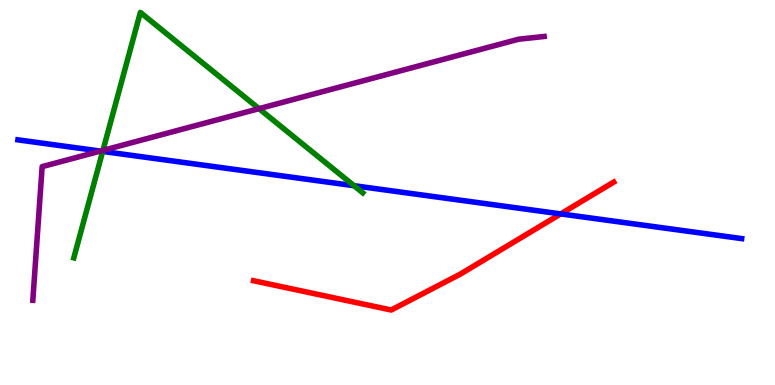[{'lines': ['blue', 'red'], 'intersections': [{'x': 7.23, 'y': 4.44}]}, {'lines': ['green', 'red'], 'intersections': []}, {'lines': ['purple', 'red'], 'intersections': []}, {'lines': ['blue', 'green'], 'intersections': [{'x': 1.32, 'y': 6.07}, {'x': 4.57, 'y': 5.18}]}, {'lines': ['blue', 'purple'], 'intersections': [{'x': 1.29, 'y': 6.08}]}, {'lines': ['green', 'purple'], 'intersections': [{'x': 1.33, 'y': 6.09}, {'x': 3.34, 'y': 7.18}]}]